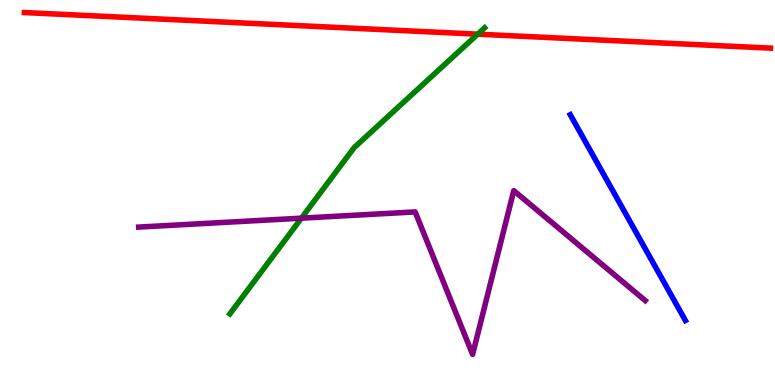[{'lines': ['blue', 'red'], 'intersections': []}, {'lines': ['green', 'red'], 'intersections': [{'x': 6.16, 'y': 9.11}]}, {'lines': ['purple', 'red'], 'intersections': []}, {'lines': ['blue', 'green'], 'intersections': []}, {'lines': ['blue', 'purple'], 'intersections': []}, {'lines': ['green', 'purple'], 'intersections': [{'x': 3.89, 'y': 4.33}]}]